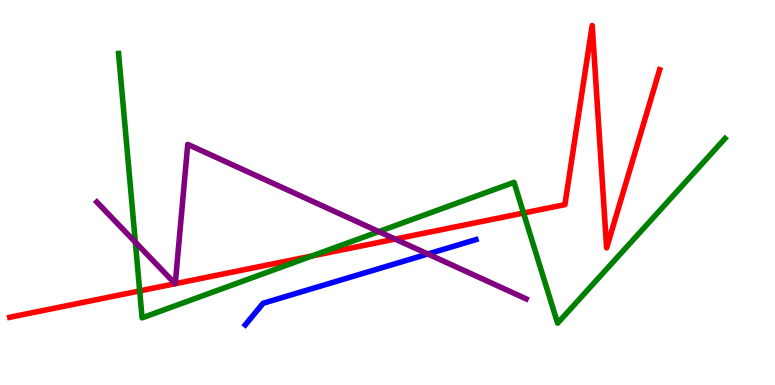[{'lines': ['blue', 'red'], 'intersections': []}, {'lines': ['green', 'red'], 'intersections': [{'x': 1.8, 'y': 2.44}, {'x': 4.03, 'y': 3.35}, {'x': 6.76, 'y': 4.47}]}, {'lines': ['purple', 'red'], 'intersections': [{'x': 2.26, 'y': 2.63}, {'x': 2.26, 'y': 2.63}, {'x': 5.1, 'y': 3.79}]}, {'lines': ['blue', 'green'], 'intersections': []}, {'lines': ['blue', 'purple'], 'intersections': [{'x': 5.52, 'y': 3.4}]}, {'lines': ['green', 'purple'], 'intersections': [{'x': 1.75, 'y': 3.71}, {'x': 4.89, 'y': 3.98}]}]